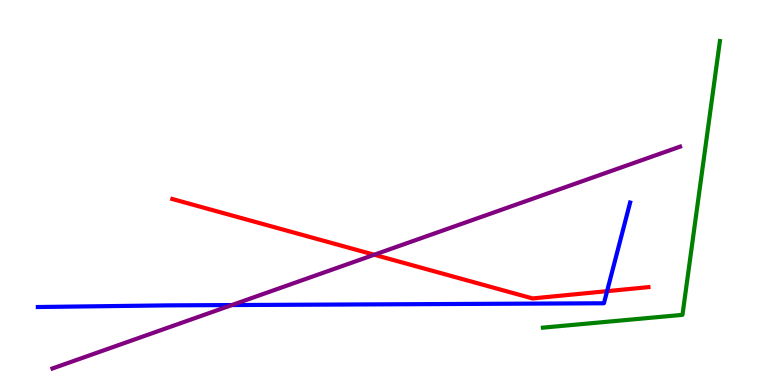[{'lines': ['blue', 'red'], 'intersections': [{'x': 7.83, 'y': 2.44}]}, {'lines': ['green', 'red'], 'intersections': []}, {'lines': ['purple', 'red'], 'intersections': [{'x': 4.83, 'y': 3.38}]}, {'lines': ['blue', 'green'], 'intersections': []}, {'lines': ['blue', 'purple'], 'intersections': [{'x': 2.99, 'y': 2.08}]}, {'lines': ['green', 'purple'], 'intersections': []}]